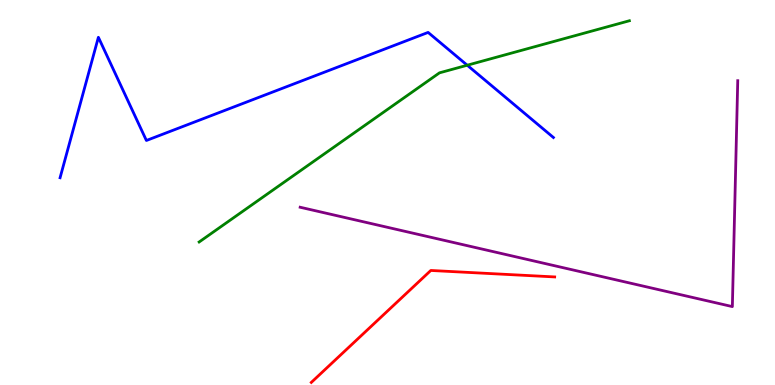[{'lines': ['blue', 'red'], 'intersections': []}, {'lines': ['green', 'red'], 'intersections': []}, {'lines': ['purple', 'red'], 'intersections': []}, {'lines': ['blue', 'green'], 'intersections': [{'x': 6.03, 'y': 8.31}]}, {'lines': ['blue', 'purple'], 'intersections': []}, {'lines': ['green', 'purple'], 'intersections': []}]